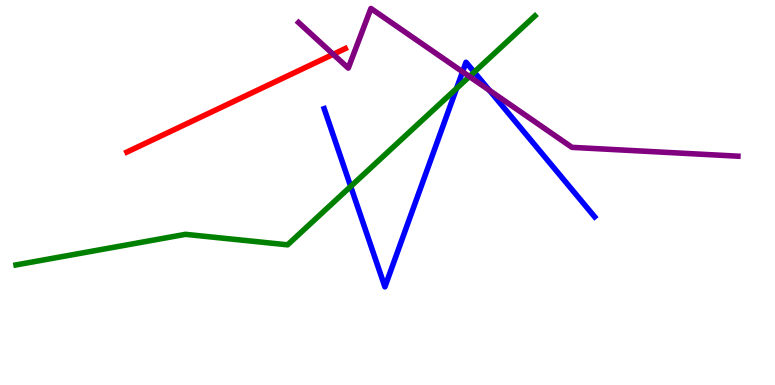[{'lines': ['blue', 'red'], 'intersections': []}, {'lines': ['green', 'red'], 'intersections': []}, {'lines': ['purple', 'red'], 'intersections': [{'x': 4.3, 'y': 8.59}]}, {'lines': ['blue', 'green'], 'intersections': [{'x': 4.52, 'y': 5.16}, {'x': 5.89, 'y': 7.7}, {'x': 6.12, 'y': 8.13}]}, {'lines': ['blue', 'purple'], 'intersections': [{'x': 5.97, 'y': 8.14}, {'x': 6.31, 'y': 7.65}]}, {'lines': ['green', 'purple'], 'intersections': [{'x': 6.06, 'y': 8.01}]}]